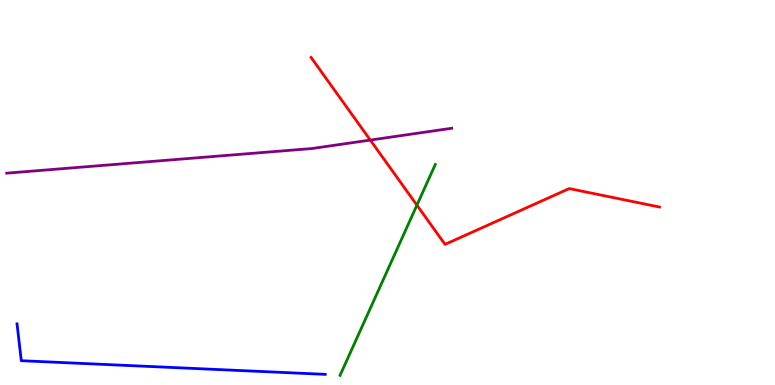[{'lines': ['blue', 'red'], 'intersections': []}, {'lines': ['green', 'red'], 'intersections': [{'x': 5.38, 'y': 4.67}]}, {'lines': ['purple', 'red'], 'intersections': [{'x': 4.78, 'y': 6.36}]}, {'lines': ['blue', 'green'], 'intersections': []}, {'lines': ['blue', 'purple'], 'intersections': []}, {'lines': ['green', 'purple'], 'intersections': []}]